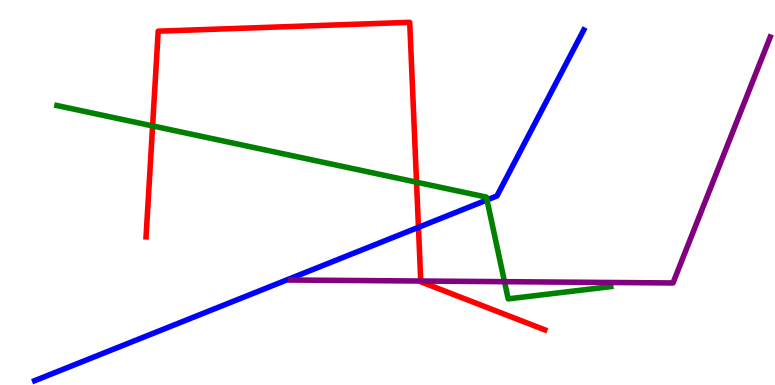[{'lines': ['blue', 'red'], 'intersections': [{'x': 5.4, 'y': 4.1}]}, {'lines': ['green', 'red'], 'intersections': [{'x': 1.97, 'y': 6.73}, {'x': 5.37, 'y': 5.27}]}, {'lines': ['purple', 'red'], 'intersections': [{'x': 5.43, 'y': 2.7}]}, {'lines': ['blue', 'green'], 'intersections': [{'x': 6.28, 'y': 4.81}]}, {'lines': ['blue', 'purple'], 'intersections': []}, {'lines': ['green', 'purple'], 'intersections': [{'x': 6.51, 'y': 2.68}]}]